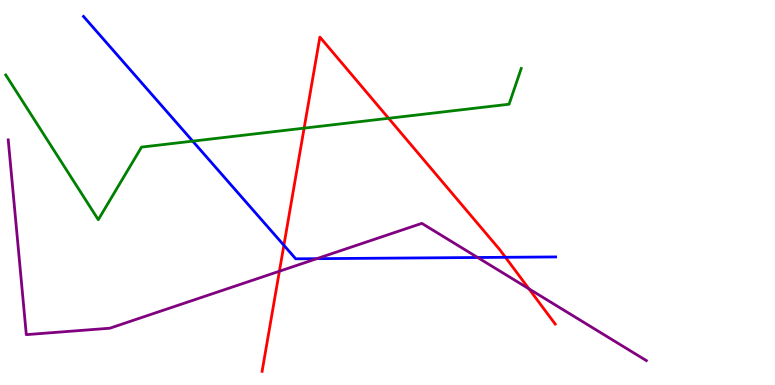[{'lines': ['blue', 'red'], 'intersections': [{'x': 3.66, 'y': 3.63}, {'x': 6.52, 'y': 3.32}]}, {'lines': ['green', 'red'], 'intersections': [{'x': 3.92, 'y': 6.67}, {'x': 5.01, 'y': 6.93}]}, {'lines': ['purple', 'red'], 'intersections': [{'x': 3.61, 'y': 2.95}, {'x': 6.83, 'y': 2.5}]}, {'lines': ['blue', 'green'], 'intersections': [{'x': 2.49, 'y': 6.33}]}, {'lines': ['blue', 'purple'], 'intersections': [{'x': 4.09, 'y': 3.28}, {'x': 6.16, 'y': 3.31}]}, {'lines': ['green', 'purple'], 'intersections': []}]